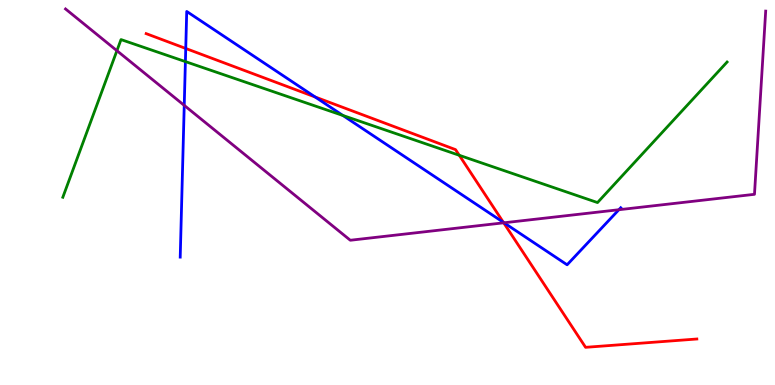[{'lines': ['blue', 'red'], 'intersections': [{'x': 2.4, 'y': 8.74}, {'x': 4.07, 'y': 7.48}, {'x': 6.5, 'y': 4.22}]}, {'lines': ['green', 'red'], 'intersections': [{'x': 5.93, 'y': 5.97}]}, {'lines': ['purple', 'red'], 'intersections': [{'x': 6.5, 'y': 4.21}]}, {'lines': ['blue', 'green'], 'intersections': [{'x': 2.39, 'y': 8.4}, {'x': 4.42, 'y': 7.0}]}, {'lines': ['blue', 'purple'], 'intersections': [{'x': 2.38, 'y': 7.26}, {'x': 6.5, 'y': 4.21}, {'x': 7.99, 'y': 4.55}]}, {'lines': ['green', 'purple'], 'intersections': [{'x': 1.51, 'y': 8.68}]}]